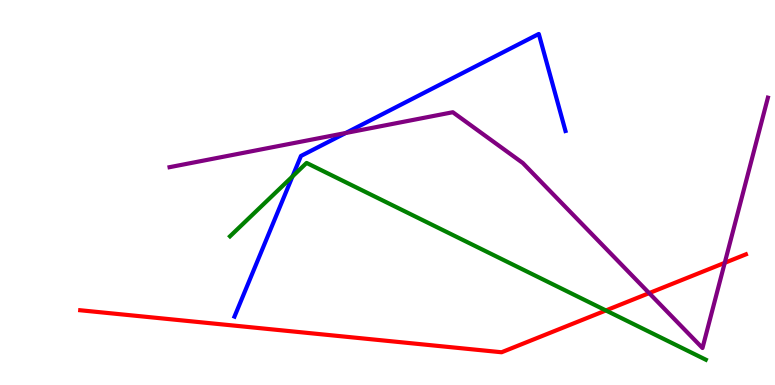[{'lines': ['blue', 'red'], 'intersections': []}, {'lines': ['green', 'red'], 'intersections': [{'x': 7.82, 'y': 1.94}]}, {'lines': ['purple', 'red'], 'intersections': [{'x': 8.38, 'y': 2.39}, {'x': 9.35, 'y': 3.17}]}, {'lines': ['blue', 'green'], 'intersections': [{'x': 3.77, 'y': 5.42}]}, {'lines': ['blue', 'purple'], 'intersections': [{'x': 4.46, 'y': 6.55}]}, {'lines': ['green', 'purple'], 'intersections': []}]